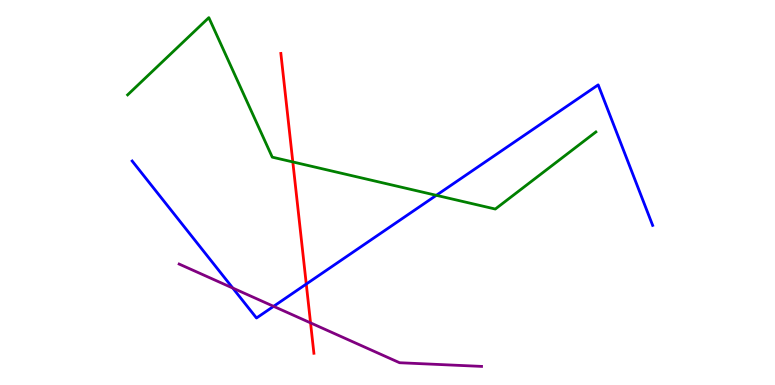[{'lines': ['blue', 'red'], 'intersections': [{'x': 3.95, 'y': 2.62}]}, {'lines': ['green', 'red'], 'intersections': [{'x': 3.78, 'y': 5.79}]}, {'lines': ['purple', 'red'], 'intersections': [{'x': 4.01, 'y': 1.61}]}, {'lines': ['blue', 'green'], 'intersections': [{'x': 5.63, 'y': 4.93}]}, {'lines': ['blue', 'purple'], 'intersections': [{'x': 3.0, 'y': 2.52}, {'x': 3.53, 'y': 2.04}]}, {'lines': ['green', 'purple'], 'intersections': []}]